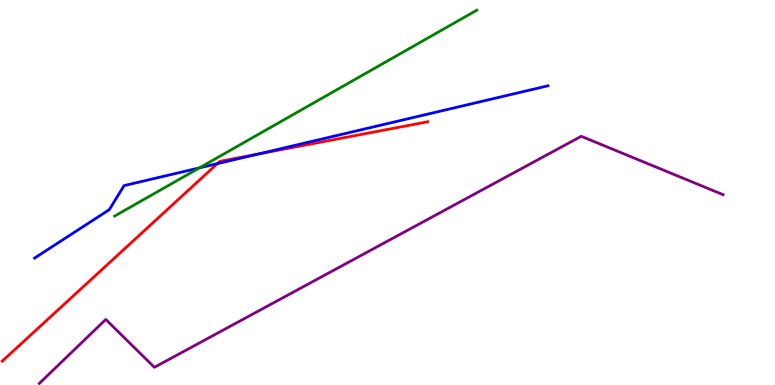[{'lines': ['blue', 'red'], 'intersections': [{'x': 2.8, 'y': 5.75}, {'x': 3.33, 'y': 6.0}]}, {'lines': ['green', 'red'], 'intersections': []}, {'lines': ['purple', 'red'], 'intersections': []}, {'lines': ['blue', 'green'], 'intersections': [{'x': 2.57, 'y': 5.64}]}, {'lines': ['blue', 'purple'], 'intersections': []}, {'lines': ['green', 'purple'], 'intersections': []}]